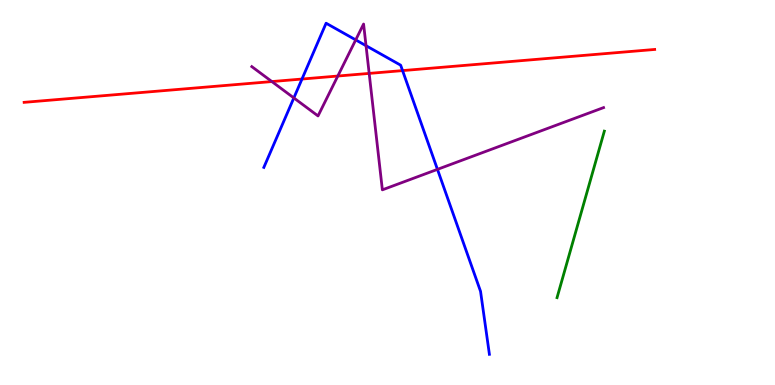[{'lines': ['blue', 'red'], 'intersections': [{'x': 3.9, 'y': 7.95}, {'x': 5.19, 'y': 8.17}]}, {'lines': ['green', 'red'], 'intersections': []}, {'lines': ['purple', 'red'], 'intersections': [{'x': 3.51, 'y': 7.88}, {'x': 4.36, 'y': 8.03}, {'x': 4.76, 'y': 8.09}]}, {'lines': ['blue', 'green'], 'intersections': []}, {'lines': ['blue', 'purple'], 'intersections': [{'x': 3.79, 'y': 7.46}, {'x': 4.59, 'y': 8.96}, {'x': 4.72, 'y': 8.81}, {'x': 5.64, 'y': 5.6}]}, {'lines': ['green', 'purple'], 'intersections': []}]